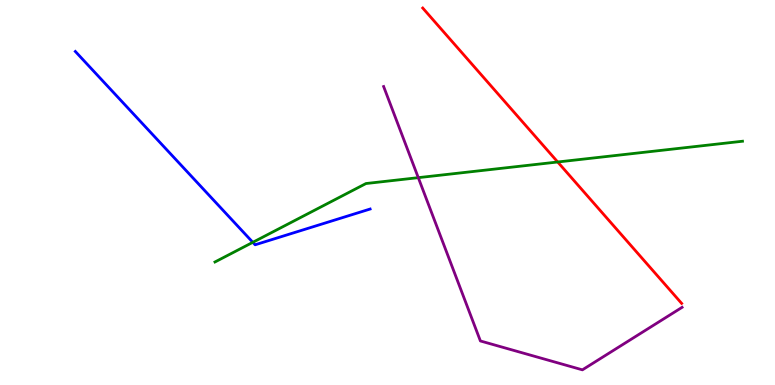[{'lines': ['blue', 'red'], 'intersections': []}, {'lines': ['green', 'red'], 'intersections': [{'x': 7.2, 'y': 5.79}]}, {'lines': ['purple', 'red'], 'intersections': []}, {'lines': ['blue', 'green'], 'intersections': [{'x': 3.26, 'y': 3.71}]}, {'lines': ['blue', 'purple'], 'intersections': []}, {'lines': ['green', 'purple'], 'intersections': [{'x': 5.4, 'y': 5.39}]}]